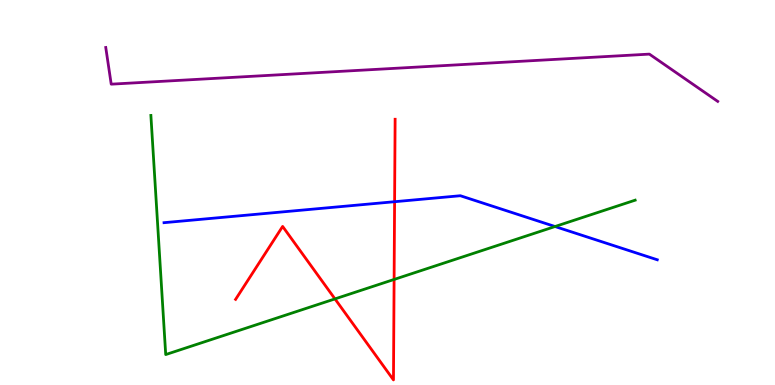[{'lines': ['blue', 'red'], 'intersections': [{'x': 5.09, 'y': 4.76}]}, {'lines': ['green', 'red'], 'intersections': [{'x': 4.32, 'y': 2.24}, {'x': 5.09, 'y': 2.74}]}, {'lines': ['purple', 'red'], 'intersections': []}, {'lines': ['blue', 'green'], 'intersections': [{'x': 7.16, 'y': 4.12}]}, {'lines': ['blue', 'purple'], 'intersections': []}, {'lines': ['green', 'purple'], 'intersections': []}]